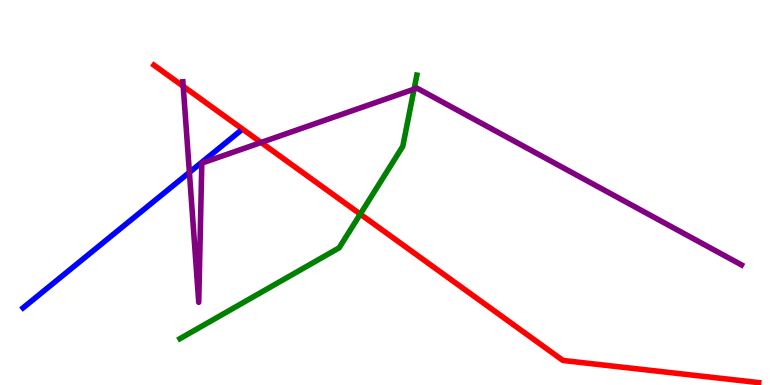[{'lines': ['blue', 'red'], 'intersections': []}, {'lines': ['green', 'red'], 'intersections': [{'x': 4.65, 'y': 4.44}]}, {'lines': ['purple', 'red'], 'intersections': [{'x': 2.36, 'y': 7.76}, {'x': 3.37, 'y': 6.3}]}, {'lines': ['blue', 'green'], 'intersections': []}, {'lines': ['blue', 'purple'], 'intersections': [{'x': 2.44, 'y': 5.52}]}, {'lines': ['green', 'purple'], 'intersections': [{'x': 5.34, 'y': 7.68}]}]